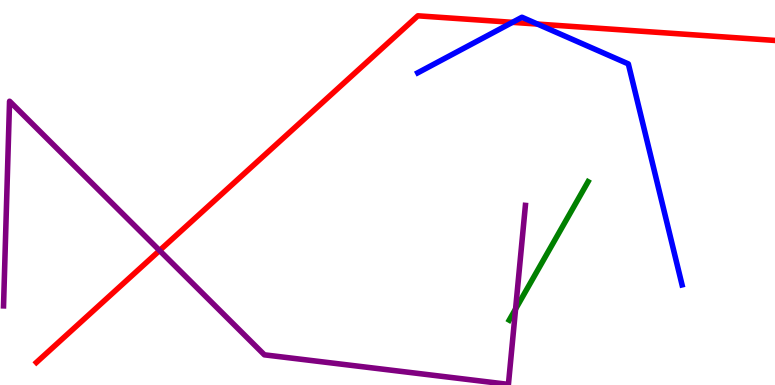[{'lines': ['blue', 'red'], 'intersections': [{'x': 6.61, 'y': 9.42}, {'x': 6.93, 'y': 9.37}]}, {'lines': ['green', 'red'], 'intersections': []}, {'lines': ['purple', 'red'], 'intersections': [{'x': 2.06, 'y': 3.49}]}, {'lines': ['blue', 'green'], 'intersections': []}, {'lines': ['blue', 'purple'], 'intersections': []}, {'lines': ['green', 'purple'], 'intersections': [{'x': 6.65, 'y': 1.97}]}]